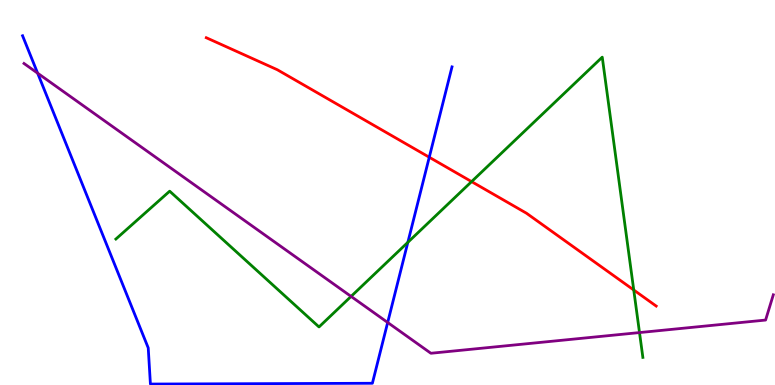[{'lines': ['blue', 'red'], 'intersections': [{'x': 5.54, 'y': 5.92}]}, {'lines': ['green', 'red'], 'intersections': [{'x': 6.09, 'y': 5.28}, {'x': 8.18, 'y': 2.47}]}, {'lines': ['purple', 'red'], 'intersections': []}, {'lines': ['blue', 'green'], 'intersections': [{'x': 5.26, 'y': 3.71}]}, {'lines': ['blue', 'purple'], 'intersections': [{'x': 0.486, 'y': 8.1}, {'x': 5.0, 'y': 1.62}]}, {'lines': ['green', 'purple'], 'intersections': [{'x': 4.53, 'y': 2.3}, {'x': 8.25, 'y': 1.36}]}]